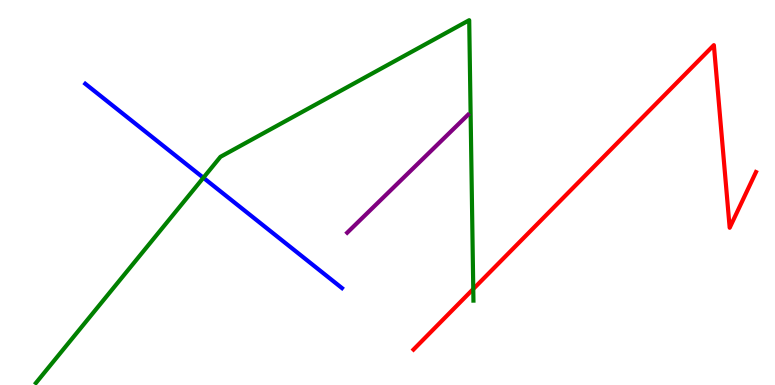[{'lines': ['blue', 'red'], 'intersections': []}, {'lines': ['green', 'red'], 'intersections': [{'x': 6.11, 'y': 2.49}]}, {'lines': ['purple', 'red'], 'intersections': []}, {'lines': ['blue', 'green'], 'intersections': [{'x': 2.62, 'y': 5.38}]}, {'lines': ['blue', 'purple'], 'intersections': []}, {'lines': ['green', 'purple'], 'intersections': []}]